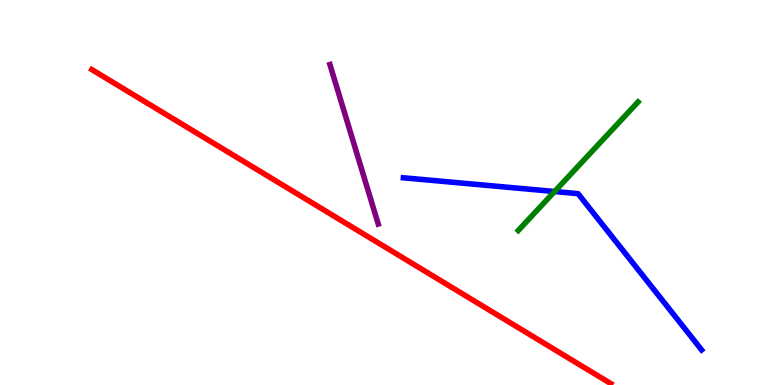[{'lines': ['blue', 'red'], 'intersections': []}, {'lines': ['green', 'red'], 'intersections': []}, {'lines': ['purple', 'red'], 'intersections': []}, {'lines': ['blue', 'green'], 'intersections': [{'x': 7.16, 'y': 5.03}]}, {'lines': ['blue', 'purple'], 'intersections': []}, {'lines': ['green', 'purple'], 'intersections': []}]